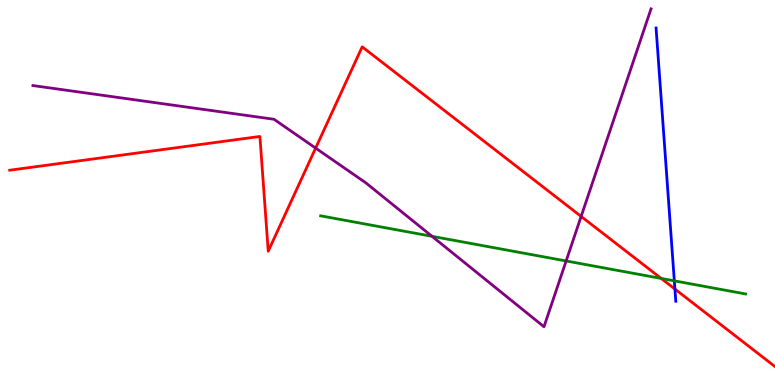[{'lines': ['blue', 'red'], 'intersections': [{'x': 8.71, 'y': 2.49}]}, {'lines': ['green', 'red'], 'intersections': [{'x': 8.53, 'y': 2.77}]}, {'lines': ['purple', 'red'], 'intersections': [{'x': 4.07, 'y': 6.15}, {'x': 7.5, 'y': 4.38}]}, {'lines': ['blue', 'green'], 'intersections': [{'x': 8.7, 'y': 2.71}]}, {'lines': ['blue', 'purple'], 'intersections': []}, {'lines': ['green', 'purple'], 'intersections': [{'x': 5.57, 'y': 3.86}, {'x': 7.31, 'y': 3.22}]}]